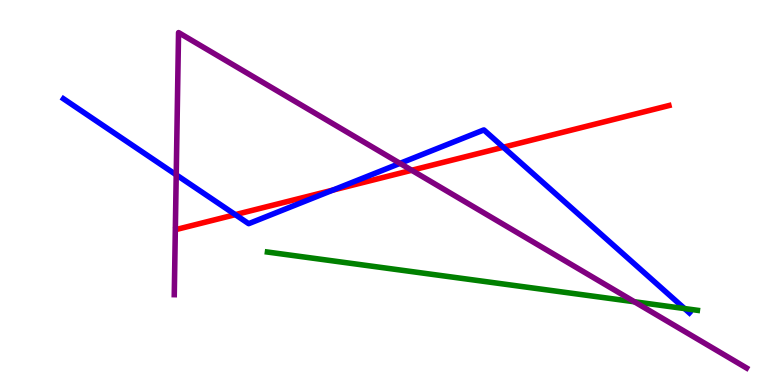[{'lines': ['blue', 'red'], 'intersections': [{'x': 3.04, 'y': 4.42}, {'x': 4.3, 'y': 5.06}, {'x': 6.49, 'y': 6.18}]}, {'lines': ['green', 'red'], 'intersections': []}, {'lines': ['purple', 'red'], 'intersections': [{'x': 5.31, 'y': 5.58}]}, {'lines': ['blue', 'green'], 'intersections': [{'x': 8.83, 'y': 1.99}]}, {'lines': ['blue', 'purple'], 'intersections': [{'x': 2.27, 'y': 5.46}, {'x': 5.16, 'y': 5.76}]}, {'lines': ['green', 'purple'], 'intersections': [{'x': 8.19, 'y': 2.16}]}]